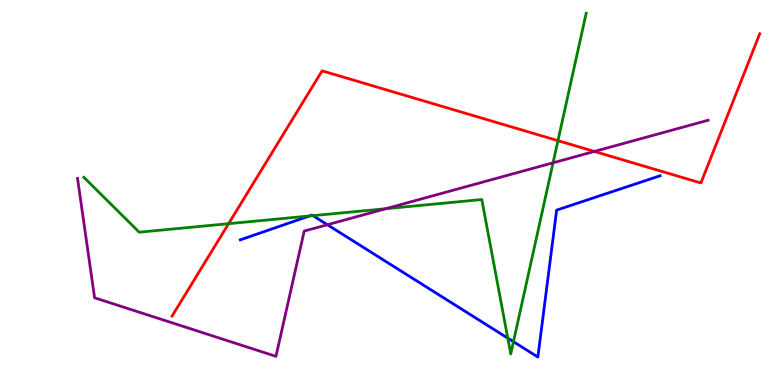[{'lines': ['blue', 'red'], 'intersections': []}, {'lines': ['green', 'red'], 'intersections': [{'x': 2.95, 'y': 4.19}, {'x': 7.2, 'y': 6.35}]}, {'lines': ['purple', 'red'], 'intersections': [{'x': 7.67, 'y': 6.07}]}, {'lines': ['blue', 'green'], 'intersections': [{'x': 3.99, 'y': 4.39}, {'x': 4.04, 'y': 4.4}, {'x': 6.55, 'y': 1.22}, {'x': 6.63, 'y': 1.12}]}, {'lines': ['blue', 'purple'], 'intersections': [{'x': 4.22, 'y': 4.16}]}, {'lines': ['green', 'purple'], 'intersections': [{'x': 4.98, 'y': 4.58}, {'x': 7.14, 'y': 5.77}]}]